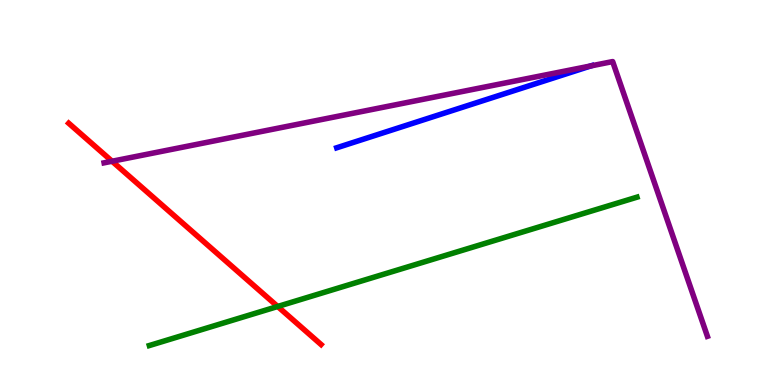[{'lines': ['blue', 'red'], 'intersections': []}, {'lines': ['green', 'red'], 'intersections': [{'x': 3.58, 'y': 2.04}]}, {'lines': ['purple', 'red'], 'intersections': [{'x': 1.45, 'y': 5.81}]}, {'lines': ['blue', 'green'], 'intersections': []}, {'lines': ['blue', 'purple'], 'intersections': [{'x': 7.62, 'y': 8.29}]}, {'lines': ['green', 'purple'], 'intersections': []}]